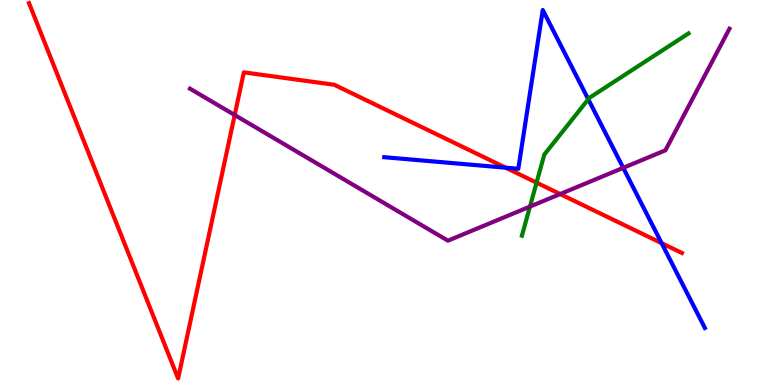[{'lines': ['blue', 'red'], 'intersections': [{'x': 6.52, 'y': 5.64}, {'x': 8.54, 'y': 3.68}]}, {'lines': ['green', 'red'], 'intersections': [{'x': 6.92, 'y': 5.26}]}, {'lines': ['purple', 'red'], 'intersections': [{'x': 3.03, 'y': 7.01}, {'x': 7.23, 'y': 4.96}]}, {'lines': ['blue', 'green'], 'intersections': [{'x': 7.59, 'y': 7.42}]}, {'lines': ['blue', 'purple'], 'intersections': [{'x': 8.04, 'y': 5.64}]}, {'lines': ['green', 'purple'], 'intersections': [{'x': 6.84, 'y': 4.63}]}]